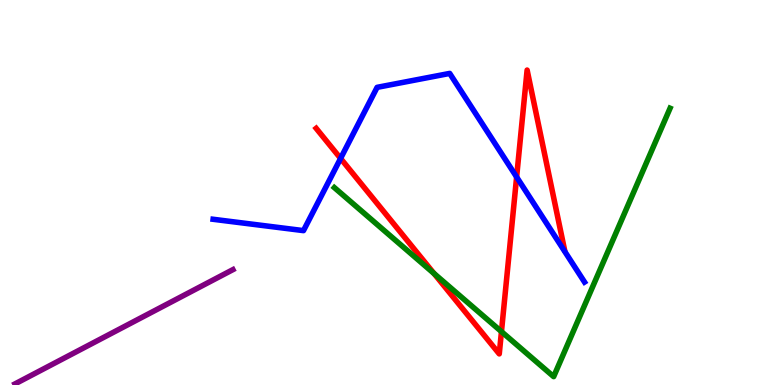[{'lines': ['blue', 'red'], 'intersections': [{'x': 4.39, 'y': 5.89}, {'x': 6.67, 'y': 5.4}]}, {'lines': ['green', 'red'], 'intersections': [{'x': 5.6, 'y': 2.9}, {'x': 6.47, 'y': 1.39}]}, {'lines': ['purple', 'red'], 'intersections': []}, {'lines': ['blue', 'green'], 'intersections': []}, {'lines': ['blue', 'purple'], 'intersections': []}, {'lines': ['green', 'purple'], 'intersections': []}]